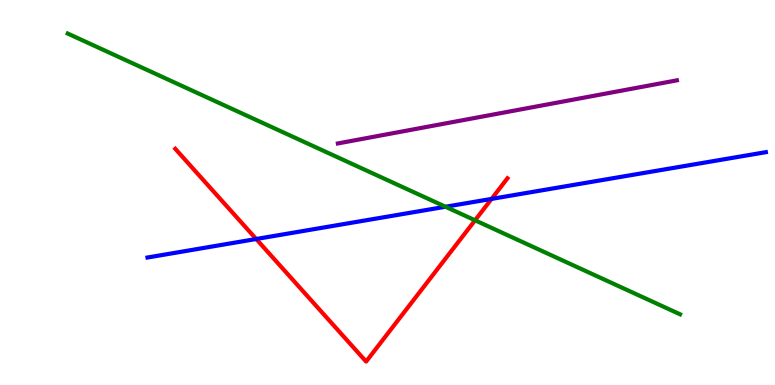[{'lines': ['blue', 'red'], 'intersections': [{'x': 3.31, 'y': 3.79}, {'x': 6.34, 'y': 4.83}]}, {'lines': ['green', 'red'], 'intersections': [{'x': 6.13, 'y': 4.28}]}, {'lines': ['purple', 'red'], 'intersections': []}, {'lines': ['blue', 'green'], 'intersections': [{'x': 5.75, 'y': 4.63}]}, {'lines': ['blue', 'purple'], 'intersections': []}, {'lines': ['green', 'purple'], 'intersections': []}]